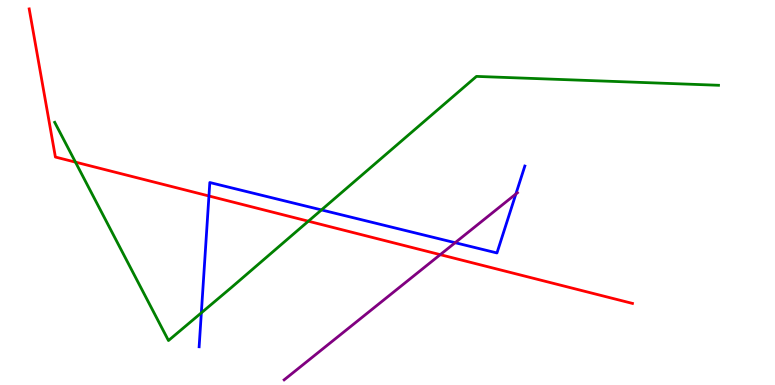[{'lines': ['blue', 'red'], 'intersections': [{'x': 2.7, 'y': 4.91}]}, {'lines': ['green', 'red'], 'intersections': [{'x': 0.974, 'y': 5.79}, {'x': 3.98, 'y': 4.25}]}, {'lines': ['purple', 'red'], 'intersections': [{'x': 5.68, 'y': 3.39}]}, {'lines': ['blue', 'green'], 'intersections': [{'x': 2.6, 'y': 1.87}, {'x': 4.15, 'y': 4.55}]}, {'lines': ['blue', 'purple'], 'intersections': [{'x': 5.87, 'y': 3.7}, {'x': 6.66, 'y': 4.96}]}, {'lines': ['green', 'purple'], 'intersections': []}]